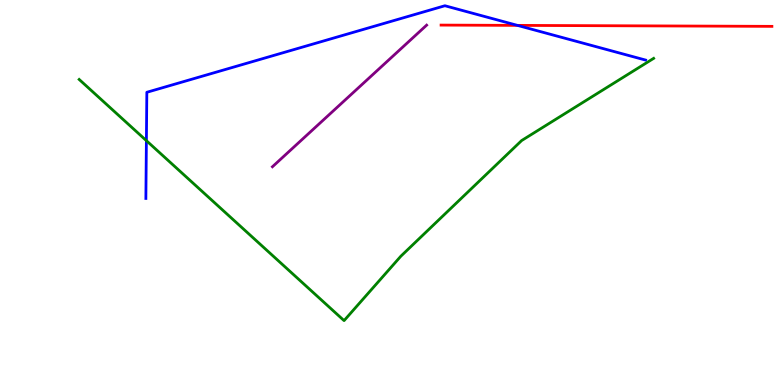[{'lines': ['blue', 'red'], 'intersections': [{'x': 6.68, 'y': 9.34}]}, {'lines': ['green', 'red'], 'intersections': []}, {'lines': ['purple', 'red'], 'intersections': []}, {'lines': ['blue', 'green'], 'intersections': [{'x': 1.89, 'y': 6.35}]}, {'lines': ['blue', 'purple'], 'intersections': []}, {'lines': ['green', 'purple'], 'intersections': []}]